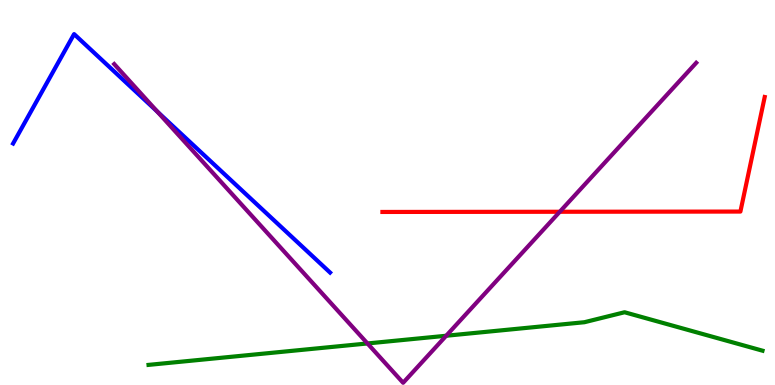[{'lines': ['blue', 'red'], 'intersections': []}, {'lines': ['green', 'red'], 'intersections': []}, {'lines': ['purple', 'red'], 'intersections': [{'x': 7.22, 'y': 4.5}]}, {'lines': ['blue', 'green'], 'intersections': []}, {'lines': ['blue', 'purple'], 'intersections': [{'x': 2.03, 'y': 7.1}]}, {'lines': ['green', 'purple'], 'intersections': [{'x': 4.74, 'y': 1.08}, {'x': 5.76, 'y': 1.28}]}]